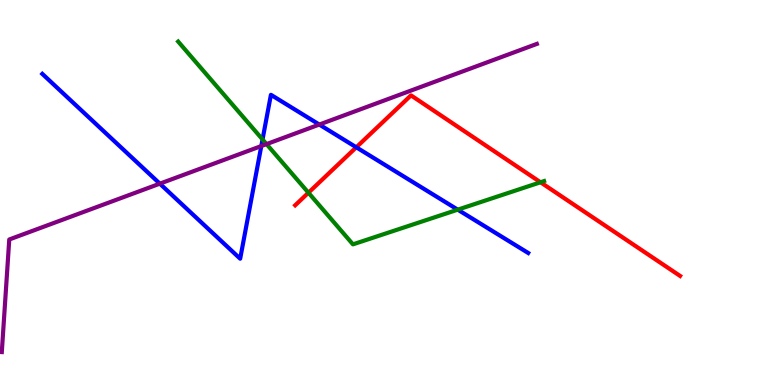[{'lines': ['blue', 'red'], 'intersections': [{'x': 4.6, 'y': 6.17}]}, {'lines': ['green', 'red'], 'intersections': [{'x': 3.98, 'y': 4.99}, {'x': 6.97, 'y': 5.27}]}, {'lines': ['purple', 'red'], 'intersections': []}, {'lines': ['blue', 'green'], 'intersections': [{'x': 3.39, 'y': 6.38}, {'x': 5.91, 'y': 4.55}]}, {'lines': ['blue', 'purple'], 'intersections': [{'x': 2.06, 'y': 5.23}, {'x': 3.37, 'y': 6.21}, {'x': 4.12, 'y': 6.76}]}, {'lines': ['green', 'purple'], 'intersections': [{'x': 3.44, 'y': 6.26}]}]